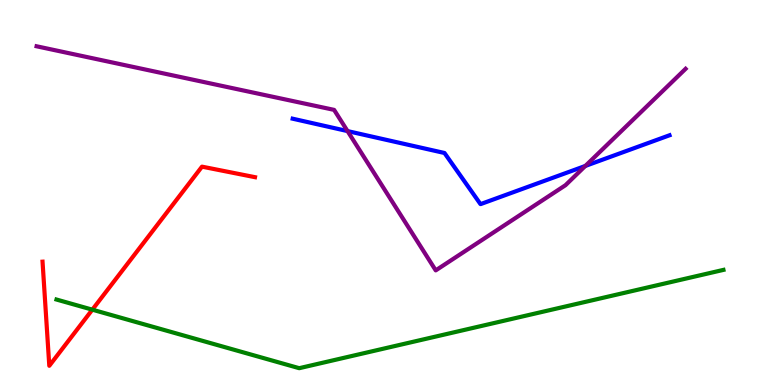[{'lines': ['blue', 'red'], 'intersections': []}, {'lines': ['green', 'red'], 'intersections': [{'x': 1.19, 'y': 1.96}]}, {'lines': ['purple', 'red'], 'intersections': []}, {'lines': ['blue', 'green'], 'intersections': []}, {'lines': ['blue', 'purple'], 'intersections': [{'x': 4.48, 'y': 6.6}, {'x': 7.55, 'y': 5.69}]}, {'lines': ['green', 'purple'], 'intersections': []}]